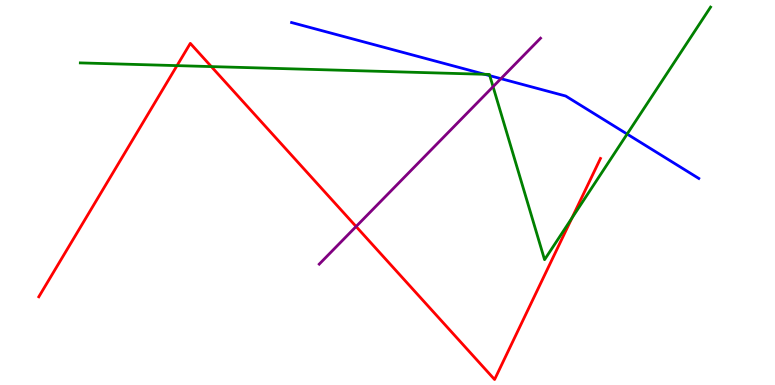[{'lines': ['blue', 'red'], 'intersections': []}, {'lines': ['green', 'red'], 'intersections': [{'x': 2.28, 'y': 8.3}, {'x': 2.73, 'y': 8.27}, {'x': 7.38, 'y': 4.34}]}, {'lines': ['purple', 'red'], 'intersections': [{'x': 4.59, 'y': 4.12}]}, {'lines': ['blue', 'green'], 'intersections': [{'x': 6.25, 'y': 8.07}, {'x': 6.32, 'y': 8.03}, {'x': 8.09, 'y': 6.52}]}, {'lines': ['blue', 'purple'], 'intersections': [{'x': 6.46, 'y': 7.96}]}, {'lines': ['green', 'purple'], 'intersections': [{'x': 6.36, 'y': 7.75}]}]